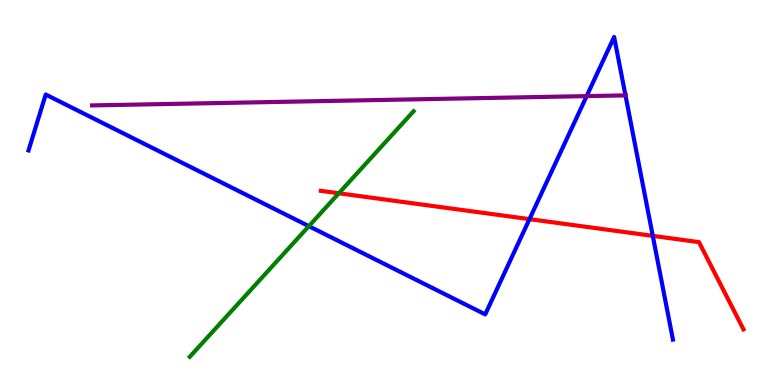[{'lines': ['blue', 'red'], 'intersections': [{'x': 6.83, 'y': 4.31}, {'x': 8.42, 'y': 3.87}]}, {'lines': ['green', 'red'], 'intersections': [{'x': 4.37, 'y': 4.98}]}, {'lines': ['purple', 'red'], 'intersections': []}, {'lines': ['blue', 'green'], 'intersections': [{'x': 3.99, 'y': 4.13}]}, {'lines': ['blue', 'purple'], 'intersections': [{'x': 7.57, 'y': 7.5}, {'x': 8.07, 'y': 7.52}]}, {'lines': ['green', 'purple'], 'intersections': []}]